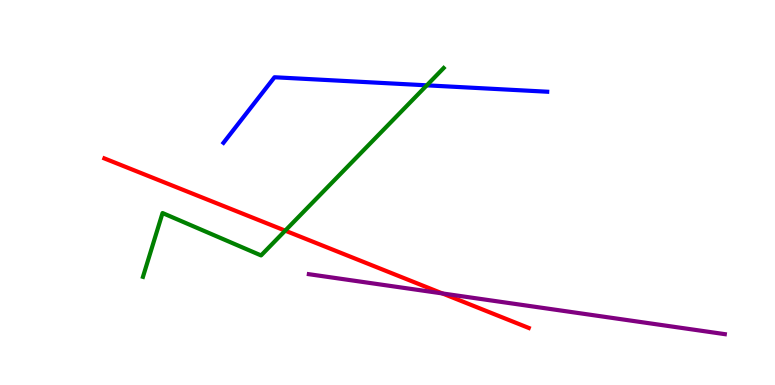[{'lines': ['blue', 'red'], 'intersections': []}, {'lines': ['green', 'red'], 'intersections': [{'x': 3.68, 'y': 4.01}]}, {'lines': ['purple', 'red'], 'intersections': [{'x': 5.71, 'y': 2.38}]}, {'lines': ['blue', 'green'], 'intersections': [{'x': 5.51, 'y': 7.78}]}, {'lines': ['blue', 'purple'], 'intersections': []}, {'lines': ['green', 'purple'], 'intersections': []}]